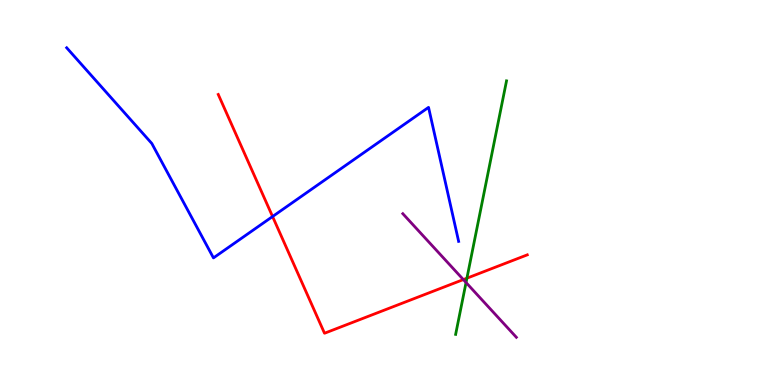[{'lines': ['blue', 'red'], 'intersections': [{'x': 3.52, 'y': 4.38}]}, {'lines': ['green', 'red'], 'intersections': [{'x': 6.02, 'y': 2.77}]}, {'lines': ['purple', 'red'], 'intersections': [{'x': 5.98, 'y': 2.74}]}, {'lines': ['blue', 'green'], 'intersections': []}, {'lines': ['blue', 'purple'], 'intersections': []}, {'lines': ['green', 'purple'], 'intersections': [{'x': 6.01, 'y': 2.66}]}]